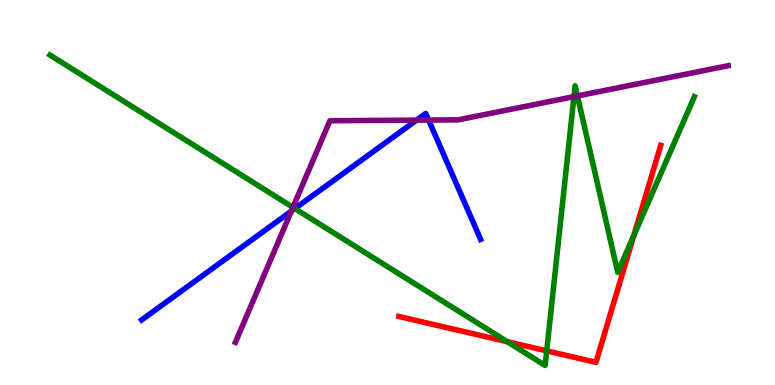[{'lines': ['blue', 'red'], 'intersections': []}, {'lines': ['green', 'red'], 'intersections': [{'x': 6.55, 'y': 1.13}, {'x': 7.05, 'y': 0.886}, {'x': 8.18, 'y': 3.88}]}, {'lines': ['purple', 'red'], 'intersections': []}, {'lines': ['blue', 'green'], 'intersections': [{'x': 3.81, 'y': 4.58}]}, {'lines': ['blue', 'purple'], 'intersections': [{'x': 3.76, 'y': 4.52}, {'x': 5.38, 'y': 6.88}, {'x': 5.53, 'y': 6.88}]}, {'lines': ['green', 'purple'], 'intersections': [{'x': 3.78, 'y': 4.61}, {'x': 7.41, 'y': 7.49}, {'x': 7.45, 'y': 7.51}]}]